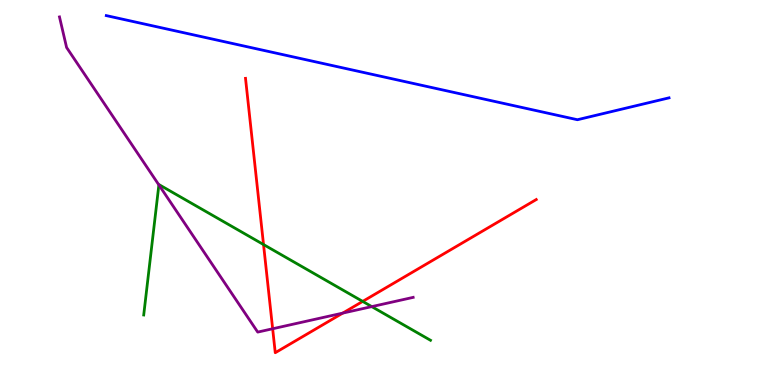[{'lines': ['blue', 'red'], 'intersections': []}, {'lines': ['green', 'red'], 'intersections': [{'x': 3.4, 'y': 3.65}, {'x': 4.68, 'y': 2.17}]}, {'lines': ['purple', 'red'], 'intersections': [{'x': 3.52, 'y': 1.46}, {'x': 4.42, 'y': 1.87}]}, {'lines': ['blue', 'green'], 'intersections': []}, {'lines': ['blue', 'purple'], 'intersections': []}, {'lines': ['green', 'purple'], 'intersections': [{'x': 2.05, 'y': 5.2}, {'x': 4.8, 'y': 2.04}]}]